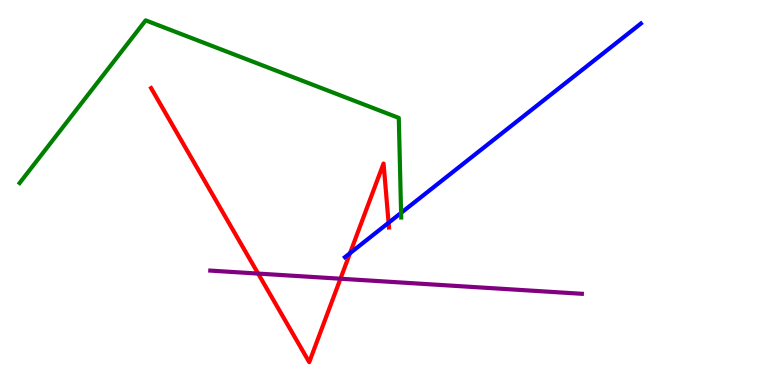[{'lines': ['blue', 'red'], 'intersections': [{'x': 4.52, 'y': 3.42}, {'x': 5.01, 'y': 4.21}]}, {'lines': ['green', 'red'], 'intersections': []}, {'lines': ['purple', 'red'], 'intersections': [{'x': 3.33, 'y': 2.89}, {'x': 4.39, 'y': 2.76}]}, {'lines': ['blue', 'green'], 'intersections': [{'x': 5.18, 'y': 4.47}]}, {'lines': ['blue', 'purple'], 'intersections': []}, {'lines': ['green', 'purple'], 'intersections': []}]